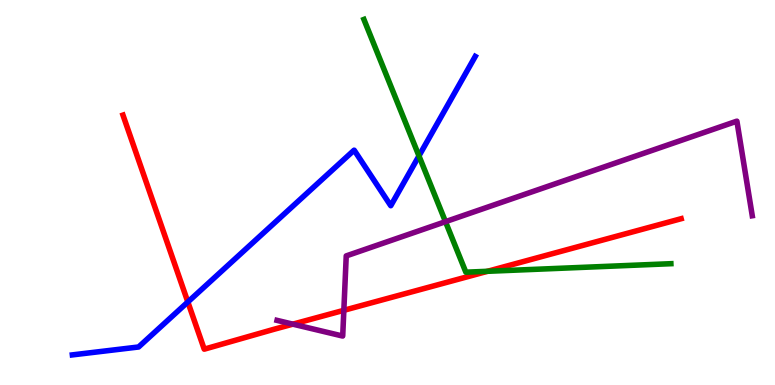[{'lines': ['blue', 'red'], 'intersections': [{'x': 2.42, 'y': 2.16}]}, {'lines': ['green', 'red'], 'intersections': [{'x': 6.29, 'y': 2.95}]}, {'lines': ['purple', 'red'], 'intersections': [{'x': 3.78, 'y': 1.58}, {'x': 4.44, 'y': 1.94}]}, {'lines': ['blue', 'green'], 'intersections': [{'x': 5.41, 'y': 5.95}]}, {'lines': ['blue', 'purple'], 'intersections': []}, {'lines': ['green', 'purple'], 'intersections': [{'x': 5.75, 'y': 4.24}]}]